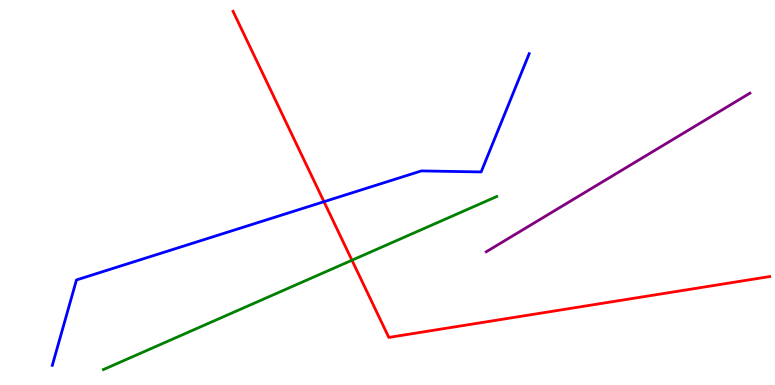[{'lines': ['blue', 'red'], 'intersections': [{'x': 4.18, 'y': 4.76}]}, {'lines': ['green', 'red'], 'intersections': [{'x': 4.54, 'y': 3.24}]}, {'lines': ['purple', 'red'], 'intersections': []}, {'lines': ['blue', 'green'], 'intersections': []}, {'lines': ['blue', 'purple'], 'intersections': []}, {'lines': ['green', 'purple'], 'intersections': []}]